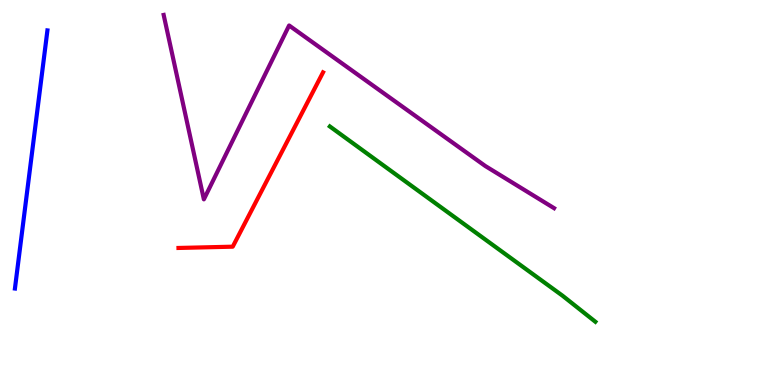[{'lines': ['blue', 'red'], 'intersections': []}, {'lines': ['green', 'red'], 'intersections': []}, {'lines': ['purple', 'red'], 'intersections': []}, {'lines': ['blue', 'green'], 'intersections': []}, {'lines': ['blue', 'purple'], 'intersections': []}, {'lines': ['green', 'purple'], 'intersections': []}]